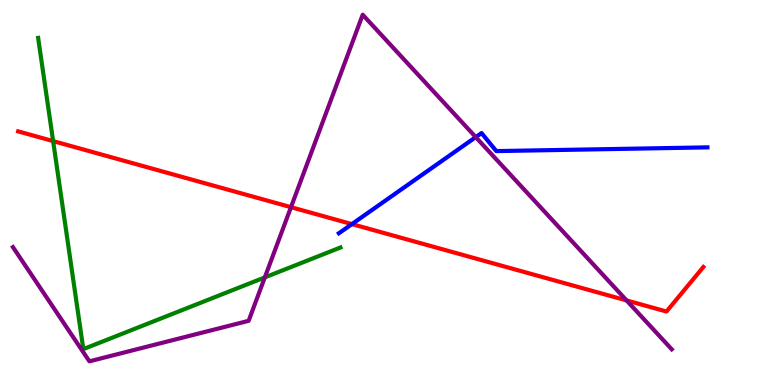[{'lines': ['blue', 'red'], 'intersections': [{'x': 4.54, 'y': 4.18}]}, {'lines': ['green', 'red'], 'intersections': [{'x': 0.685, 'y': 6.34}]}, {'lines': ['purple', 'red'], 'intersections': [{'x': 3.75, 'y': 4.62}, {'x': 8.08, 'y': 2.2}]}, {'lines': ['blue', 'green'], 'intersections': []}, {'lines': ['blue', 'purple'], 'intersections': [{'x': 6.14, 'y': 6.44}]}, {'lines': ['green', 'purple'], 'intersections': [{'x': 3.42, 'y': 2.79}]}]